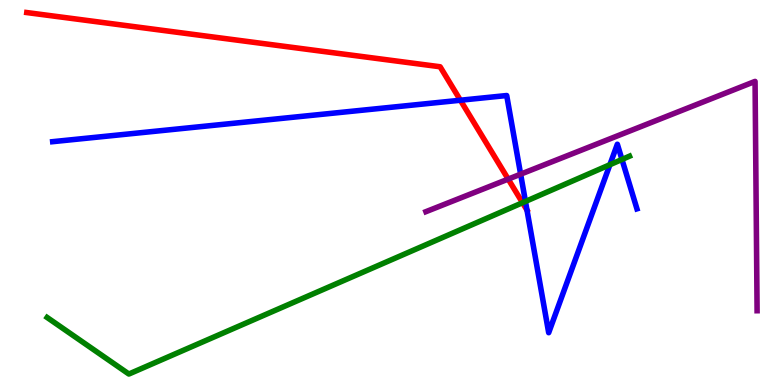[{'lines': ['blue', 'red'], 'intersections': [{'x': 5.94, 'y': 7.4}, {'x': 6.8, 'y': 4.54}]}, {'lines': ['green', 'red'], 'intersections': [{'x': 6.74, 'y': 4.73}]}, {'lines': ['purple', 'red'], 'intersections': [{'x': 6.56, 'y': 5.35}]}, {'lines': ['blue', 'green'], 'intersections': [{'x': 6.78, 'y': 4.77}, {'x': 7.87, 'y': 5.72}, {'x': 8.03, 'y': 5.86}]}, {'lines': ['blue', 'purple'], 'intersections': [{'x': 6.72, 'y': 5.48}]}, {'lines': ['green', 'purple'], 'intersections': []}]